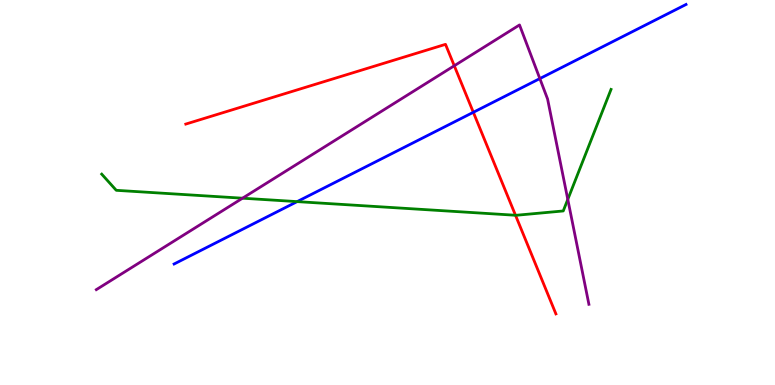[{'lines': ['blue', 'red'], 'intersections': [{'x': 6.11, 'y': 7.08}]}, {'lines': ['green', 'red'], 'intersections': [{'x': 6.65, 'y': 4.41}]}, {'lines': ['purple', 'red'], 'intersections': [{'x': 5.86, 'y': 8.29}]}, {'lines': ['blue', 'green'], 'intersections': [{'x': 3.83, 'y': 4.76}]}, {'lines': ['blue', 'purple'], 'intersections': [{'x': 6.97, 'y': 7.96}]}, {'lines': ['green', 'purple'], 'intersections': [{'x': 3.13, 'y': 4.85}, {'x': 7.33, 'y': 4.82}]}]